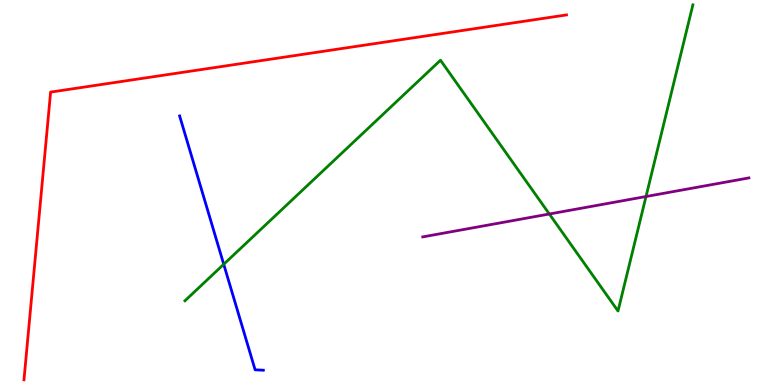[{'lines': ['blue', 'red'], 'intersections': []}, {'lines': ['green', 'red'], 'intersections': []}, {'lines': ['purple', 'red'], 'intersections': []}, {'lines': ['blue', 'green'], 'intersections': [{'x': 2.89, 'y': 3.14}]}, {'lines': ['blue', 'purple'], 'intersections': []}, {'lines': ['green', 'purple'], 'intersections': [{'x': 7.09, 'y': 4.44}, {'x': 8.34, 'y': 4.9}]}]